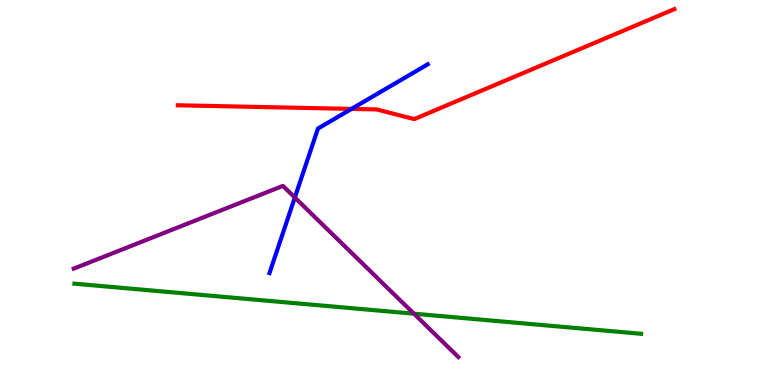[{'lines': ['blue', 'red'], 'intersections': [{'x': 4.54, 'y': 7.17}]}, {'lines': ['green', 'red'], 'intersections': []}, {'lines': ['purple', 'red'], 'intersections': []}, {'lines': ['blue', 'green'], 'intersections': []}, {'lines': ['blue', 'purple'], 'intersections': [{'x': 3.8, 'y': 4.87}]}, {'lines': ['green', 'purple'], 'intersections': [{'x': 5.34, 'y': 1.85}]}]